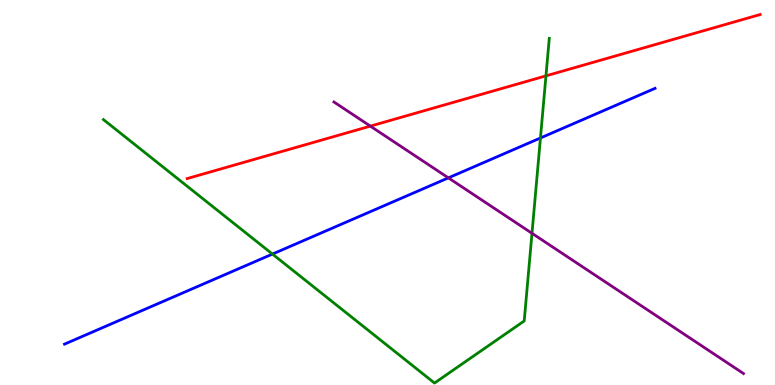[{'lines': ['blue', 'red'], 'intersections': []}, {'lines': ['green', 'red'], 'intersections': [{'x': 7.04, 'y': 8.03}]}, {'lines': ['purple', 'red'], 'intersections': [{'x': 4.78, 'y': 6.72}]}, {'lines': ['blue', 'green'], 'intersections': [{'x': 3.52, 'y': 3.4}, {'x': 6.97, 'y': 6.42}]}, {'lines': ['blue', 'purple'], 'intersections': [{'x': 5.79, 'y': 5.38}]}, {'lines': ['green', 'purple'], 'intersections': [{'x': 6.86, 'y': 3.94}]}]